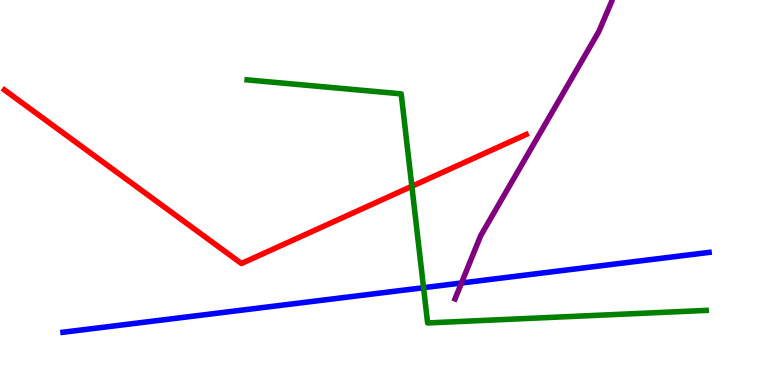[{'lines': ['blue', 'red'], 'intersections': []}, {'lines': ['green', 'red'], 'intersections': [{'x': 5.31, 'y': 5.16}]}, {'lines': ['purple', 'red'], 'intersections': []}, {'lines': ['blue', 'green'], 'intersections': [{'x': 5.47, 'y': 2.53}]}, {'lines': ['blue', 'purple'], 'intersections': [{'x': 5.95, 'y': 2.65}]}, {'lines': ['green', 'purple'], 'intersections': []}]